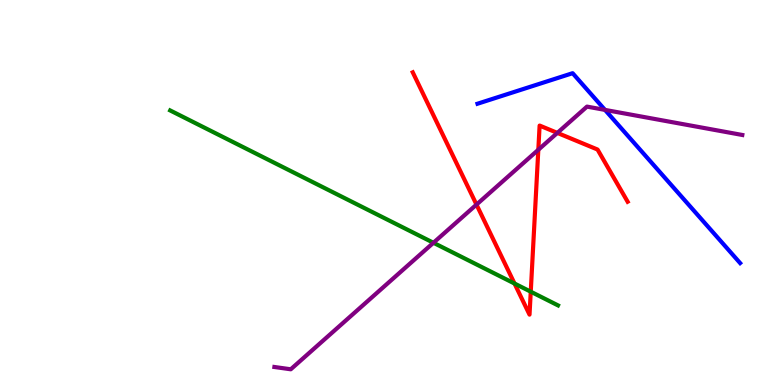[{'lines': ['blue', 'red'], 'intersections': []}, {'lines': ['green', 'red'], 'intersections': [{'x': 6.64, 'y': 2.64}, {'x': 6.85, 'y': 2.42}]}, {'lines': ['purple', 'red'], 'intersections': [{'x': 6.15, 'y': 4.69}, {'x': 6.95, 'y': 6.11}, {'x': 7.19, 'y': 6.55}]}, {'lines': ['blue', 'green'], 'intersections': []}, {'lines': ['blue', 'purple'], 'intersections': [{'x': 7.81, 'y': 7.15}]}, {'lines': ['green', 'purple'], 'intersections': [{'x': 5.59, 'y': 3.69}]}]